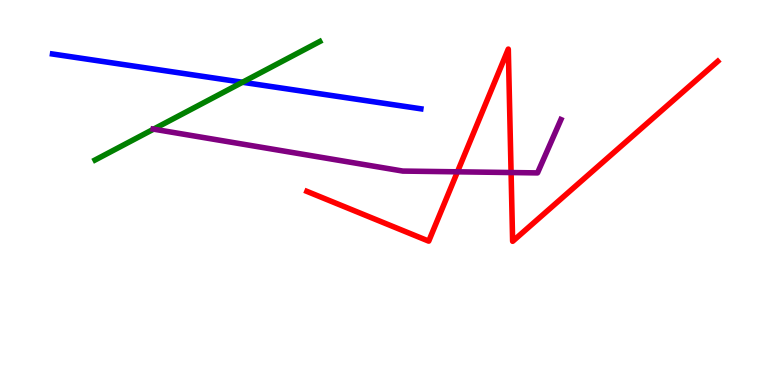[{'lines': ['blue', 'red'], 'intersections': []}, {'lines': ['green', 'red'], 'intersections': []}, {'lines': ['purple', 'red'], 'intersections': [{'x': 5.9, 'y': 5.54}, {'x': 6.59, 'y': 5.52}]}, {'lines': ['blue', 'green'], 'intersections': [{'x': 3.13, 'y': 7.86}]}, {'lines': ['blue', 'purple'], 'intersections': []}, {'lines': ['green', 'purple'], 'intersections': [{'x': 1.98, 'y': 6.65}]}]